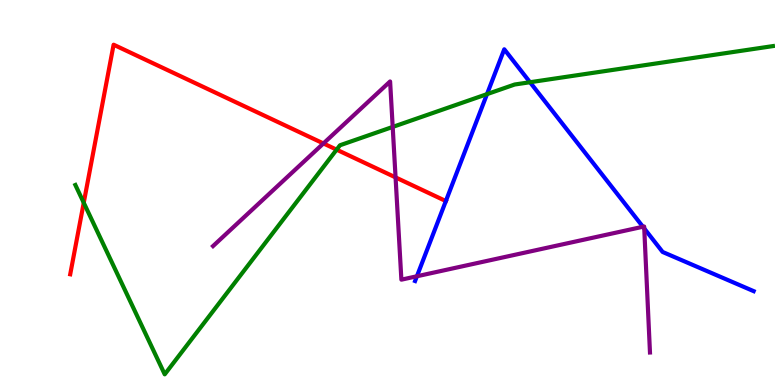[{'lines': ['blue', 'red'], 'intersections': [{'x': 5.75, 'y': 4.78}]}, {'lines': ['green', 'red'], 'intersections': [{'x': 1.08, 'y': 4.73}, {'x': 4.34, 'y': 6.11}]}, {'lines': ['purple', 'red'], 'intersections': [{'x': 4.17, 'y': 6.27}, {'x': 5.1, 'y': 5.39}]}, {'lines': ['blue', 'green'], 'intersections': [{'x': 6.28, 'y': 7.55}, {'x': 6.84, 'y': 7.86}]}, {'lines': ['blue', 'purple'], 'intersections': [{'x': 5.38, 'y': 2.82}, {'x': 8.3, 'y': 4.11}, {'x': 8.31, 'y': 4.07}]}, {'lines': ['green', 'purple'], 'intersections': [{'x': 5.07, 'y': 6.7}]}]